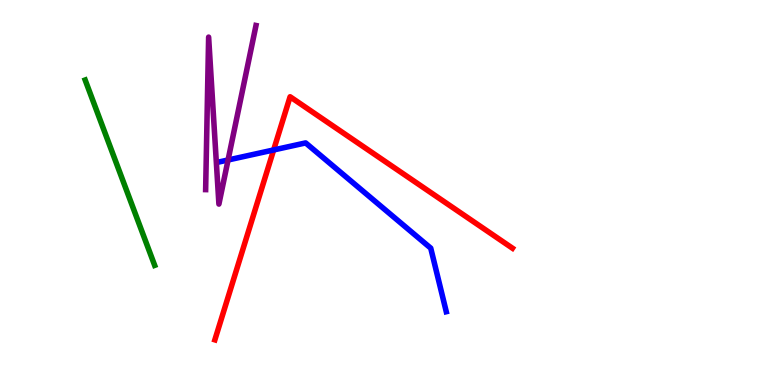[{'lines': ['blue', 'red'], 'intersections': [{'x': 3.53, 'y': 6.11}]}, {'lines': ['green', 'red'], 'intersections': []}, {'lines': ['purple', 'red'], 'intersections': []}, {'lines': ['blue', 'green'], 'intersections': []}, {'lines': ['blue', 'purple'], 'intersections': [{'x': 2.94, 'y': 5.84}]}, {'lines': ['green', 'purple'], 'intersections': []}]